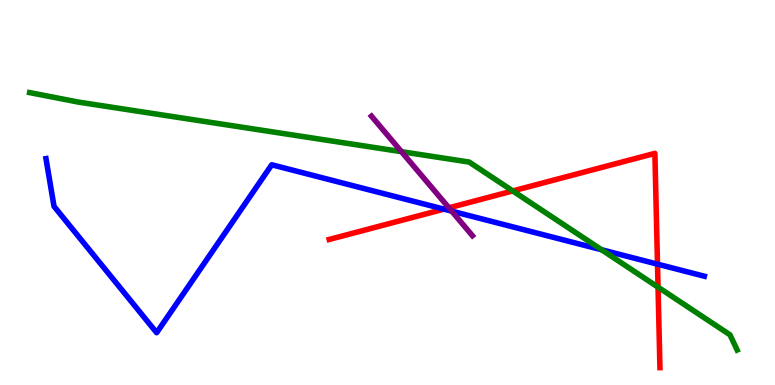[{'lines': ['blue', 'red'], 'intersections': [{'x': 5.73, 'y': 4.57}, {'x': 8.48, 'y': 3.14}]}, {'lines': ['green', 'red'], 'intersections': [{'x': 6.62, 'y': 5.04}, {'x': 8.49, 'y': 2.54}]}, {'lines': ['purple', 'red'], 'intersections': [{'x': 5.79, 'y': 4.6}]}, {'lines': ['blue', 'green'], 'intersections': [{'x': 7.76, 'y': 3.51}]}, {'lines': ['blue', 'purple'], 'intersections': [{'x': 5.83, 'y': 4.52}]}, {'lines': ['green', 'purple'], 'intersections': [{'x': 5.18, 'y': 6.06}]}]